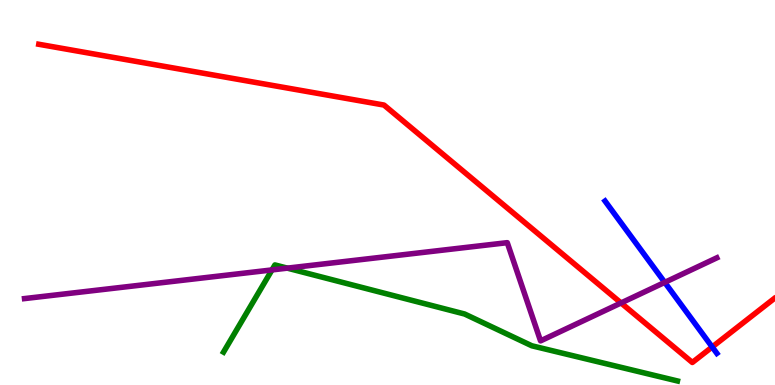[{'lines': ['blue', 'red'], 'intersections': [{'x': 9.19, 'y': 0.988}]}, {'lines': ['green', 'red'], 'intersections': []}, {'lines': ['purple', 'red'], 'intersections': [{'x': 8.01, 'y': 2.13}]}, {'lines': ['blue', 'green'], 'intersections': []}, {'lines': ['blue', 'purple'], 'intersections': [{'x': 8.58, 'y': 2.67}]}, {'lines': ['green', 'purple'], 'intersections': [{'x': 3.51, 'y': 2.99}, {'x': 3.71, 'y': 3.04}]}]